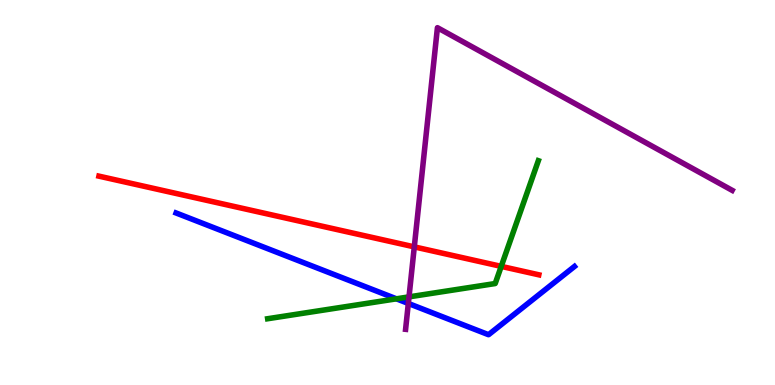[{'lines': ['blue', 'red'], 'intersections': []}, {'lines': ['green', 'red'], 'intersections': [{'x': 6.47, 'y': 3.08}]}, {'lines': ['purple', 'red'], 'intersections': [{'x': 5.35, 'y': 3.59}]}, {'lines': ['blue', 'green'], 'intersections': [{'x': 5.12, 'y': 2.24}]}, {'lines': ['blue', 'purple'], 'intersections': [{'x': 5.27, 'y': 2.12}]}, {'lines': ['green', 'purple'], 'intersections': [{'x': 5.28, 'y': 2.29}]}]